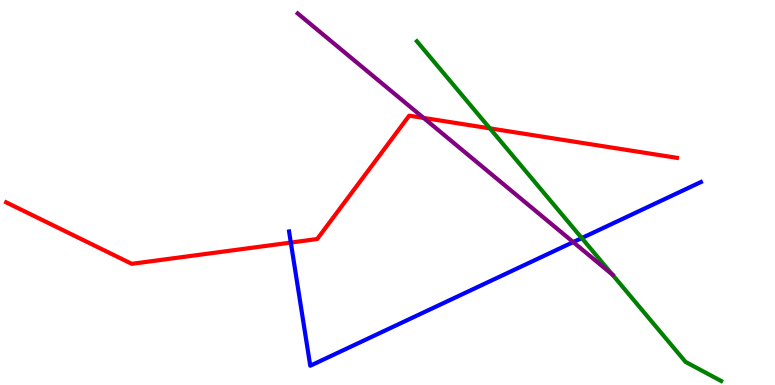[{'lines': ['blue', 'red'], 'intersections': [{'x': 3.75, 'y': 3.7}]}, {'lines': ['green', 'red'], 'intersections': [{'x': 6.32, 'y': 6.67}]}, {'lines': ['purple', 'red'], 'intersections': [{'x': 5.47, 'y': 6.94}]}, {'lines': ['blue', 'green'], 'intersections': [{'x': 7.51, 'y': 3.82}]}, {'lines': ['blue', 'purple'], 'intersections': [{'x': 7.4, 'y': 3.71}]}, {'lines': ['green', 'purple'], 'intersections': [{'x': 7.9, 'y': 2.87}]}]